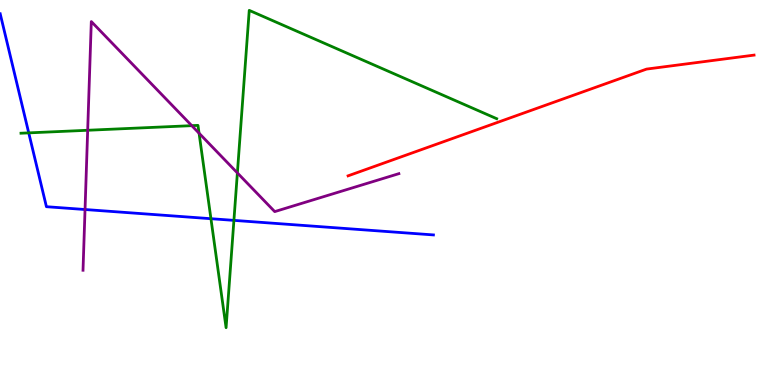[{'lines': ['blue', 'red'], 'intersections': []}, {'lines': ['green', 'red'], 'intersections': []}, {'lines': ['purple', 'red'], 'intersections': []}, {'lines': ['blue', 'green'], 'intersections': [{'x': 0.371, 'y': 6.55}, {'x': 2.72, 'y': 4.32}, {'x': 3.02, 'y': 4.28}]}, {'lines': ['blue', 'purple'], 'intersections': [{'x': 1.1, 'y': 4.56}]}, {'lines': ['green', 'purple'], 'intersections': [{'x': 1.13, 'y': 6.62}, {'x': 2.47, 'y': 6.74}, {'x': 2.57, 'y': 6.54}, {'x': 3.06, 'y': 5.51}]}]